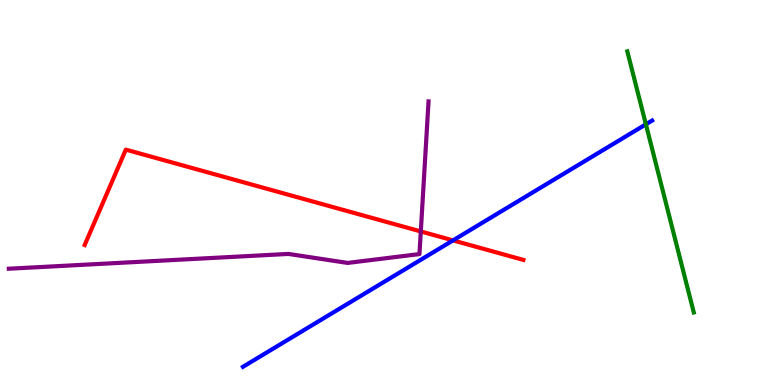[{'lines': ['blue', 'red'], 'intersections': [{'x': 5.85, 'y': 3.76}]}, {'lines': ['green', 'red'], 'intersections': []}, {'lines': ['purple', 'red'], 'intersections': [{'x': 5.43, 'y': 3.99}]}, {'lines': ['blue', 'green'], 'intersections': [{'x': 8.33, 'y': 6.77}]}, {'lines': ['blue', 'purple'], 'intersections': []}, {'lines': ['green', 'purple'], 'intersections': []}]